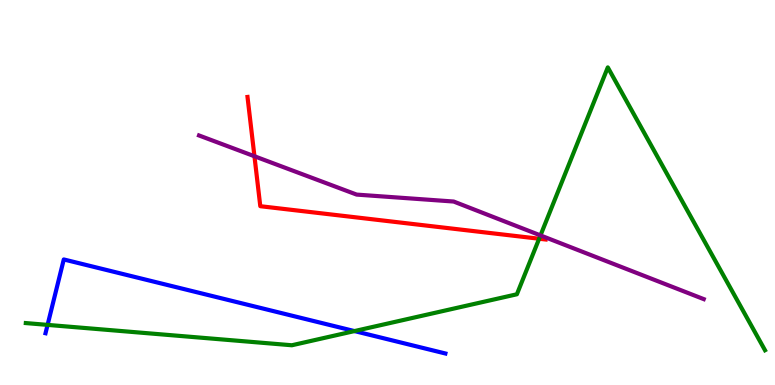[{'lines': ['blue', 'red'], 'intersections': []}, {'lines': ['green', 'red'], 'intersections': [{'x': 6.96, 'y': 3.8}]}, {'lines': ['purple', 'red'], 'intersections': [{'x': 3.28, 'y': 5.94}]}, {'lines': ['blue', 'green'], 'intersections': [{'x': 0.614, 'y': 1.56}, {'x': 4.57, 'y': 1.4}]}, {'lines': ['blue', 'purple'], 'intersections': []}, {'lines': ['green', 'purple'], 'intersections': [{'x': 6.97, 'y': 3.89}]}]